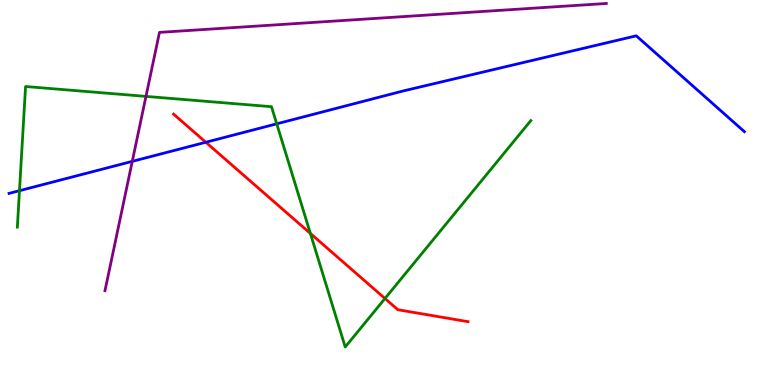[{'lines': ['blue', 'red'], 'intersections': [{'x': 2.66, 'y': 6.31}]}, {'lines': ['green', 'red'], 'intersections': [{'x': 4.0, 'y': 3.94}, {'x': 4.97, 'y': 2.25}]}, {'lines': ['purple', 'red'], 'intersections': []}, {'lines': ['blue', 'green'], 'intersections': [{'x': 0.251, 'y': 5.05}, {'x': 3.57, 'y': 6.78}]}, {'lines': ['blue', 'purple'], 'intersections': [{'x': 1.71, 'y': 5.81}]}, {'lines': ['green', 'purple'], 'intersections': [{'x': 1.88, 'y': 7.5}]}]